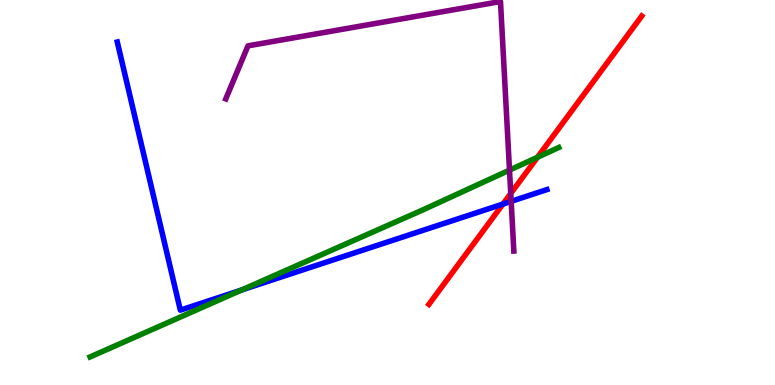[{'lines': ['blue', 'red'], 'intersections': [{'x': 6.49, 'y': 4.7}]}, {'lines': ['green', 'red'], 'intersections': [{'x': 6.94, 'y': 5.92}]}, {'lines': ['purple', 'red'], 'intersections': [{'x': 6.59, 'y': 4.97}]}, {'lines': ['blue', 'green'], 'intersections': [{'x': 3.12, 'y': 2.47}]}, {'lines': ['blue', 'purple'], 'intersections': [{'x': 6.6, 'y': 4.77}]}, {'lines': ['green', 'purple'], 'intersections': [{'x': 6.57, 'y': 5.58}]}]